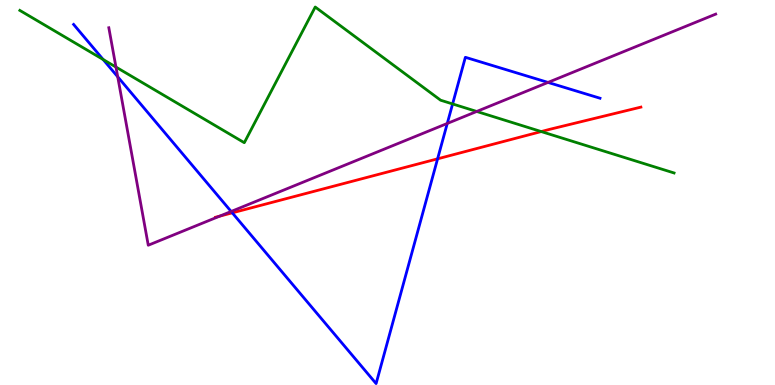[{'lines': ['blue', 'red'], 'intersections': [{'x': 3.0, 'y': 4.47}, {'x': 5.65, 'y': 5.87}]}, {'lines': ['green', 'red'], 'intersections': [{'x': 6.98, 'y': 6.58}]}, {'lines': ['purple', 'red'], 'intersections': [{'x': 2.83, 'y': 4.38}]}, {'lines': ['blue', 'green'], 'intersections': [{'x': 1.33, 'y': 8.45}, {'x': 5.84, 'y': 7.3}]}, {'lines': ['blue', 'purple'], 'intersections': [{'x': 1.52, 'y': 8.01}, {'x': 2.98, 'y': 4.51}, {'x': 5.77, 'y': 6.79}, {'x': 7.07, 'y': 7.86}]}, {'lines': ['green', 'purple'], 'intersections': [{'x': 1.5, 'y': 8.26}, {'x': 6.15, 'y': 7.1}]}]